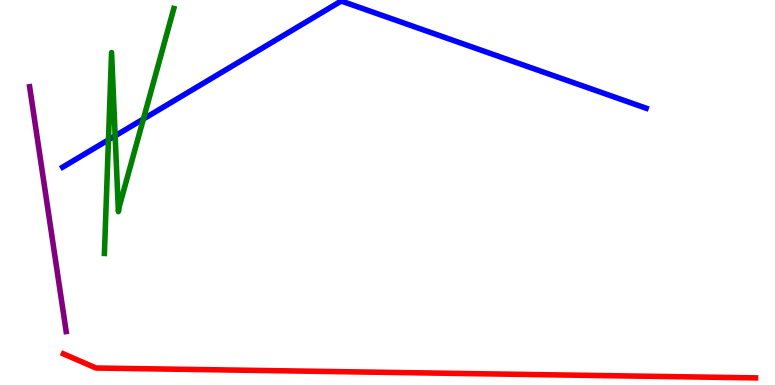[{'lines': ['blue', 'red'], 'intersections': []}, {'lines': ['green', 'red'], 'intersections': []}, {'lines': ['purple', 'red'], 'intersections': []}, {'lines': ['blue', 'green'], 'intersections': [{'x': 1.4, 'y': 6.37}, {'x': 1.49, 'y': 6.47}, {'x': 1.85, 'y': 6.91}]}, {'lines': ['blue', 'purple'], 'intersections': []}, {'lines': ['green', 'purple'], 'intersections': []}]